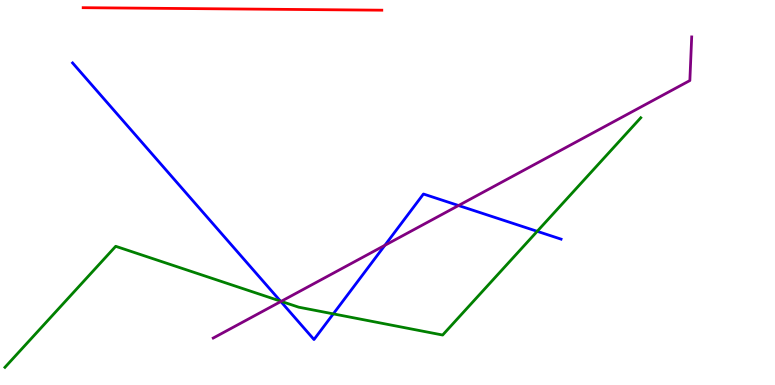[{'lines': ['blue', 'red'], 'intersections': []}, {'lines': ['green', 'red'], 'intersections': []}, {'lines': ['purple', 'red'], 'intersections': []}, {'lines': ['blue', 'green'], 'intersections': [{'x': 3.62, 'y': 2.18}, {'x': 4.3, 'y': 1.85}, {'x': 6.93, 'y': 3.99}]}, {'lines': ['blue', 'purple'], 'intersections': [{'x': 3.62, 'y': 2.17}, {'x': 4.97, 'y': 3.63}, {'x': 5.92, 'y': 4.66}]}, {'lines': ['green', 'purple'], 'intersections': [{'x': 3.63, 'y': 2.17}]}]